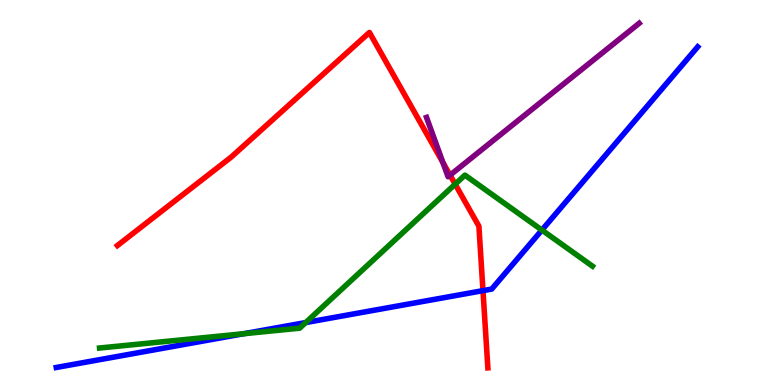[{'lines': ['blue', 'red'], 'intersections': [{'x': 6.23, 'y': 2.45}]}, {'lines': ['green', 'red'], 'intersections': [{'x': 5.87, 'y': 5.22}]}, {'lines': ['purple', 'red'], 'intersections': [{'x': 5.71, 'y': 5.78}, {'x': 5.81, 'y': 5.45}]}, {'lines': ['blue', 'green'], 'intersections': [{'x': 3.15, 'y': 1.33}, {'x': 3.94, 'y': 1.62}, {'x': 6.99, 'y': 4.02}]}, {'lines': ['blue', 'purple'], 'intersections': []}, {'lines': ['green', 'purple'], 'intersections': []}]